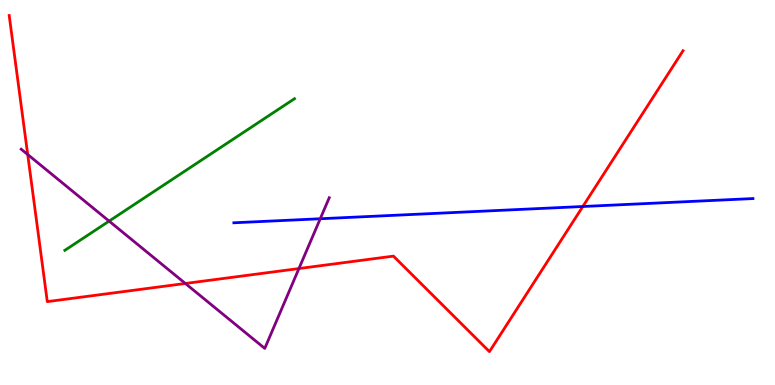[{'lines': ['blue', 'red'], 'intersections': [{'x': 7.52, 'y': 4.64}]}, {'lines': ['green', 'red'], 'intersections': []}, {'lines': ['purple', 'red'], 'intersections': [{'x': 0.358, 'y': 5.99}, {'x': 2.39, 'y': 2.64}, {'x': 3.86, 'y': 3.02}]}, {'lines': ['blue', 'green'], 'intersections': []}, {'lines': ['blue', 'purple'], 'intersections': [{'x': 4.13, 'y': 4.32}]}, {'lines': ['green', 'purple'], 'intersections': [{'x': 1.41, 'y': 4.26}]}]